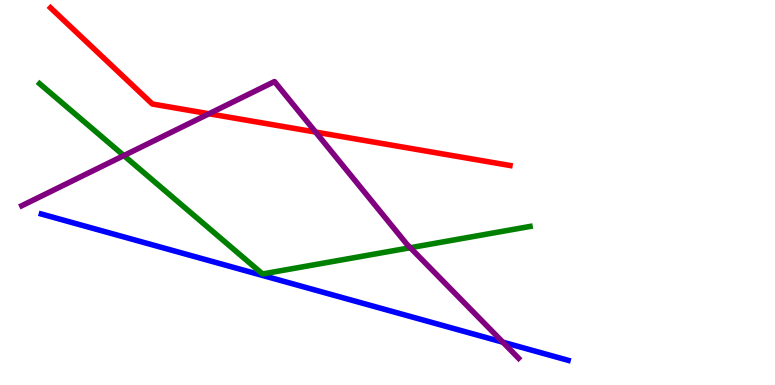[{'lines': ['blue', 'red'], 'intersections': []}, {'lines': ['green', 'red'], 'intersections': []}, {'lines': ['purple', 'red'], 'intersections': [{'x': 2.7, 'y': 7.05}, {'x': 4.07, 'y': 6.57}]}, {'lines': ['blue', 'green'], 'intersections': []}, {'lines': ['blue', 'purple'], 'intersections': [{'x': 6.49, 'y': 1.11}]}, {'lines': ['green', 'purple'], 'intersections': [{'x': 1.6, 'y': 5.96}, {'x': 5.29, 'y': 3.57}]}]